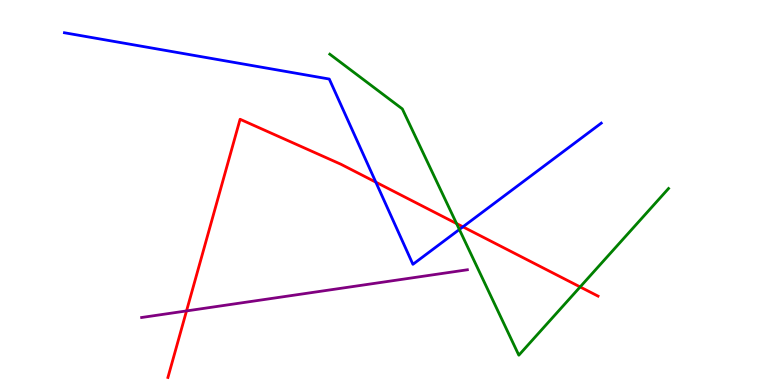[{'lines': ['blue', 'red'], 'intersections': [{'x': 4.85, 'y': 5.27}, {'x': 5.97, 'y': 4.11}]}, {'lines': ['green', 'red'], 'intersections': [{'x': 5.89, 'y': 4.19}, {'x': 7.49, 'y': 2.55}]}, {'lines': ['purple', 'red'], 'intersections': [{'x': 2.41, 'y': 1.92}]}, {'lines': ['blue', 'green'], 'intersections': [{'x': 5.93, 'y': 4.04}]}, {'lines': ['blue', 'purple'], 'intersections': []}, {'lines': ['green', 'purple'], 'intersections': []}]